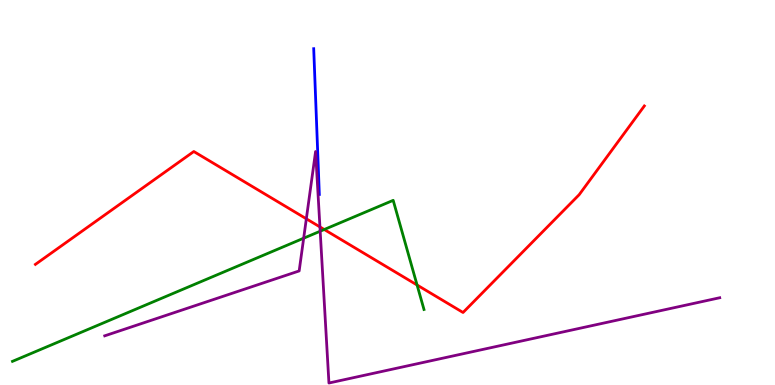[{'lines': ['blue', 'red'], 'intersections': []}, {'lines': ['green', 'red'], 'intersections': [{'x': 4.18, 'y': 4.04}, {'x': 5.38, 'y': 2.6}]}, {'lines': ['purple', 'red'], 'intersections': [{'x': 3.95, 'y': 4.32}, {'x': 4.13, 'y': 4.11}]}, {'lines': ['blue', 'green'], 'intersections': []}, {'lines': ['blue', 'purple'], 'intersections': []}, {'lines': ['green', 'purple'], 'intersections': [{'x': 3.92, 'y': 3.81}, {'x': 4.13, 'y': 3.99}]}]